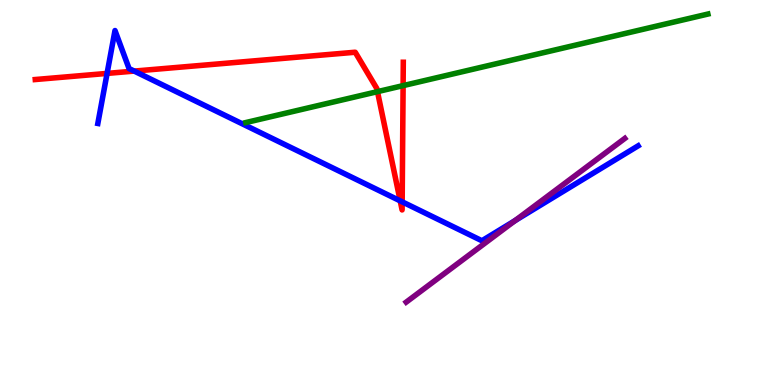[{'lines': ['blue', 'red'], 'intersections': [{'x': 1.38, 'y': 8.09}, {'x': 1.73, 'y': 8.15}, {'x': 5.16, 'y': 4.78}, {'x': 5.19, 'y': 4.76}]}, {'lines': ['green', 'red'], 'intersections': [{'x': 4.87, 'y': 7.62}, {'x': 5.2, 'y': 7.78}]}, {'lines': ['purple', 'red'], 'intersections': []}, {'lines': ['blue', 'green'], 'intersections': []}, {'lines': ['blue', 'purple'], 'intersections': [{'x': 6.65, 'y': 4.27}]}, {'lines': ['green', 'purple'], 'intersections': []}]